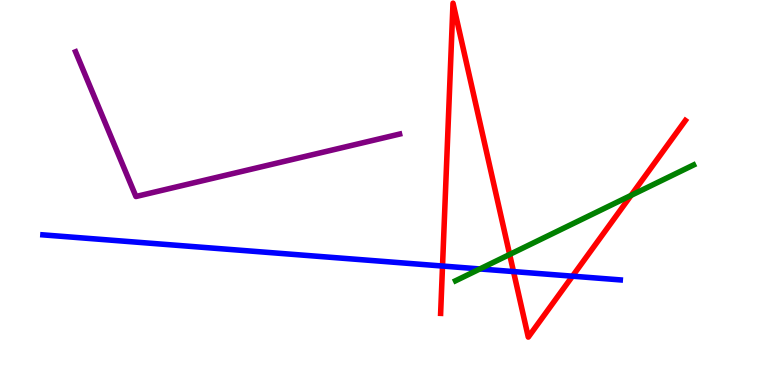[{'lines': ['blue', 'red'], 'intersections': [{'x': 5.71, 'y': 3.09}, {'x': 6.63, 'y': 2.95}, {'x': 7.39, 'y': 2.83}]}, {'lines': ['green', 'red'], 'intersections': [{'x': 6.58, 'y': 3.39}, {'x': 8.14, 'y': 4.93}]}, {'lines': ['purple', 'red'], 'intersections': []}, {'lines': ['blue', 'green'], 'intersections': [{'x': 6.19, 'y': 3.01}]}, {'lines': ['blue', 'purple'], 'intersections': []}, {'lines': ['green', 'purple'], 'intersections': []}]